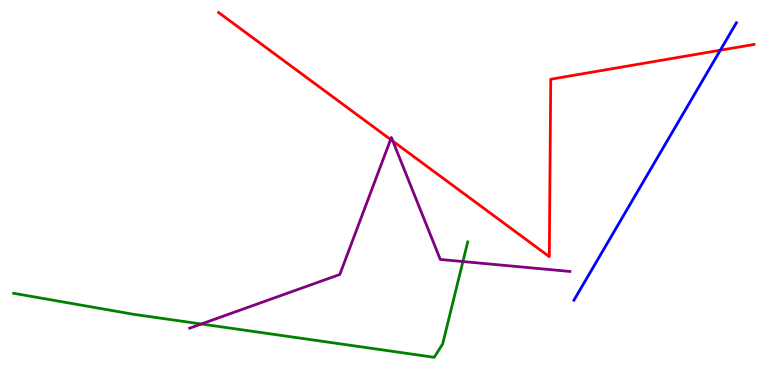[{'lines': ['blue', 'red'], 'intersections': [{'x': 9.29, 'y': 8.7}]}, {'lines': ['green', 'red'], 'intersections': []}, {'lines': ['purple', 'red'], 'intersections': [{'x': 5.04, 'y': 6.38}, {'x': 5.07, 'y': 6.33}]}, {'lines': ['blue', 'green'], 'intersections': []}, {'lines': ['blue', 'purple'], 'intersections': []}, {'lines': ['green', 'purple'], 'intersections': [{'x': 2.6, 'y': 1.58}, {'x': 5.97, 'y': 3.21}]}]